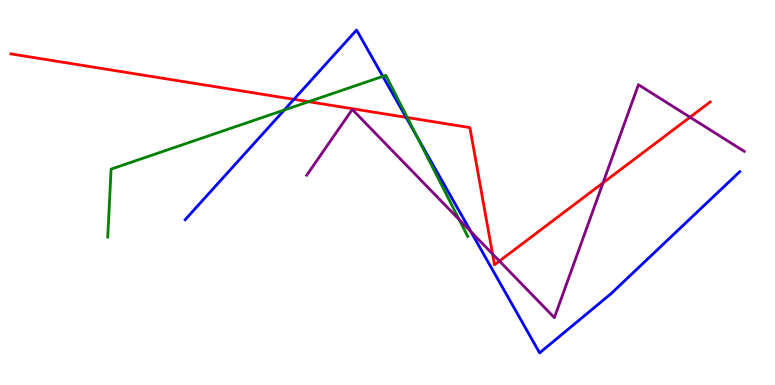[{'lines': ['blue', 'red'], 'intersections': [{'x': 3.79, 'y': 7.42}, {'x': 5.24, 'y': 6.95}]}, {'lines': ['green', 'red'], 'intersections': [{'x': 3.98, 'y': 7.36}, {'x': 5.26, 'y': 6.95}]}, {'lines': ['purple', 'red'], 'intersections': [{'x': 6.36, 'y': 3.4}, {'x': 6.44, 'y': 3.22}, {'x': 7.78, 'y': 5.25}, {'x': 8.9, 'y': 6.96}]}, {'lines': ['blue', 'green'], 'intersections': [{'x': 3.67, 'y': 7.14}, {'x': 4.94, 'y': 8.02}, {'x': 5.38, 'y': 6.46}]}, {'lines': ['blue', 'purple'], 'intersections': [{'x': 6.08, 'y': 3.98}]}, {'lines': ['green', 'purple'], 'intersections': [{'x': 5.92, 'y': 4.3}]}]